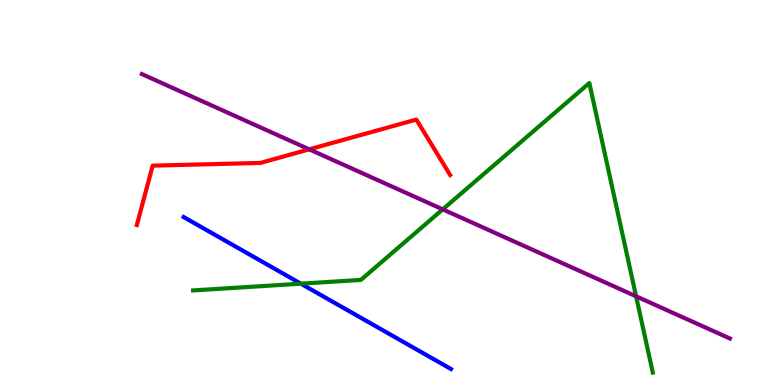[{'lines': ['blue', 'red'], 'intersections': []}, {'lines': ['green', 'red'], 'intersections': []}, {'lines': ['purple', 'red'], 'intersections': [{'x': 3.99, 'y': 6.12}]}, {'lines': ['blue', 'green'], 'intersections': [{'x': 3.88, 'y': 2.63}]}, {'lines': ['blue', 'purple'], 'intersections': []}, {'lines': ['green', 'purple'], 'intersections': [{'x': 5.71, 'y': 4.56}, {'x': 8.21, 'y': 2.3}]}]